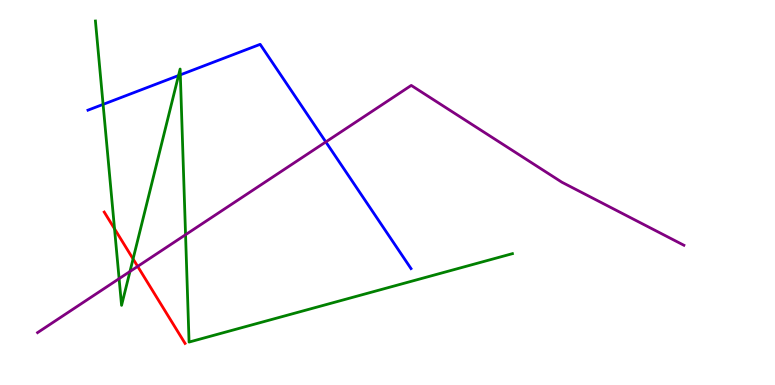[{'lines': ['blue', 'red'], 'intersections': []}, {'lines': ['green', 'red'], 'intersections': [{'x': 1.48, 'y': 4.06}, {'x': 1.72, 'y': 3.27}]}, {'lines': ['purple', 'red'], 'intersections': [{'x': 1.78, 'y': 3.08}]}, {'lines': ['blue', 'green'], 'intersections': [{'x': 1.33, 'y': 7.29}, {'x': 2.3, 'y': 8.04}, {'x': 2.33, 'y': 8.06}]}, {'lines': ['blue', 'purple'], 'intersections': [{'x': 4.2, 'y': 6.31}]}, {'lines': ['green', 'purple'], 'intersections': [{'x': 1.54, 'y': 2.76}, {'x': 1.68, 'y': 2.95}, {'x': 2.39, 'y': 3.9}]}]